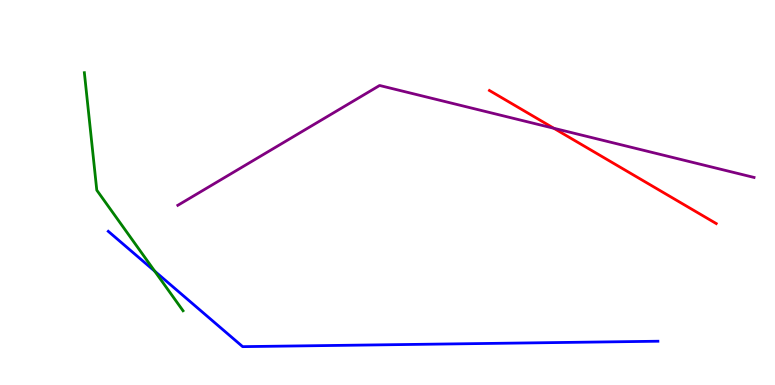[{'lines': ['blue', 'red'], 'intersections': []}, {'lines': ['green', 'red'], 'intersections': []}, {'lines': ['purple', 'red'], 'intersections': [{'x': 7.15, 'y': 6.67}]}, {'lines': ['blue', 'green'], 'intersections': [{'x': 2.0, 'y': 2.96}]}, {'lines': ['blue', 'purple'], 'intersections': []}, {'lines': ['green', 'purple'], 'intersections': []}]